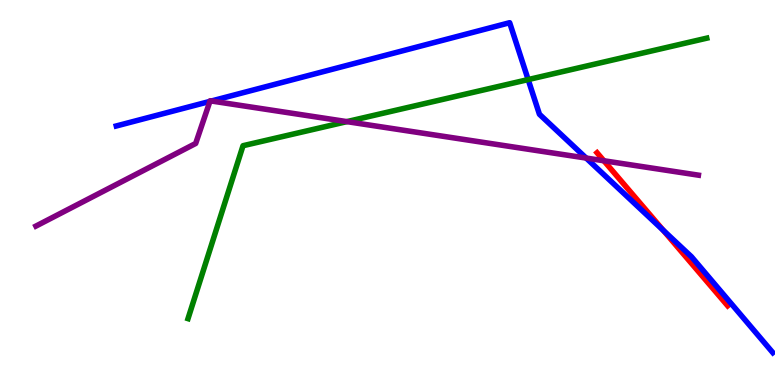[{'lines': ['blue', 'red'], 'intersections': [{'x': 8.56, 'y': 4.02}]}, {'lines': ['green', 'red'], 'intersections': []}, {'lines': ['purple', 'red'], 'intersections': [{'x': 7.79, 'y': 5.82}]}, {'lines': ['blue', 'green'], 'intersections': [{'x': 6.81, 'y': 7.93}]}, {'lines': ['blue', 'purple'], 'intersections': [{'x': 2.71, 'y': 7.37}, {'x': 2.73, 'y': 7.38}, {'x': 7.56, 'y': 5.89}]}, {'lines': ['green', 'purple'], 'intersections': [{'x': 4.48, 'y': 6.84}]}]